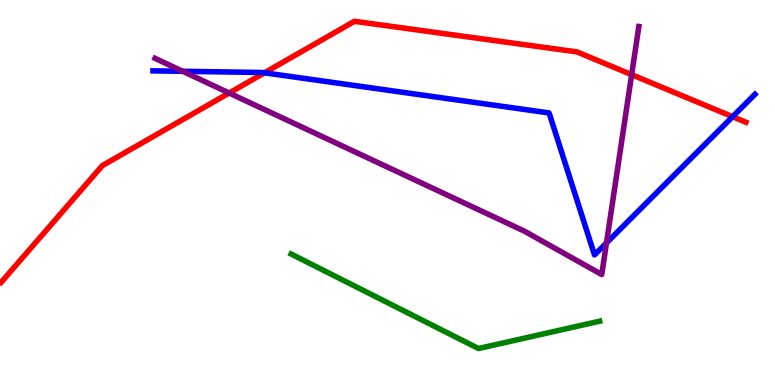[{'lines': ['blue', 'red'], 'intersections': [{'x': 3.41, 'y': 8.11}, {'x': 9.45, 'y': 6.97}]}, {'lines': ['green', 'red'], 'intersections': []}, {'lines': ['purple', 'red'], 'intersections': [{'x': 2.96, 'y': 7.58}, {'x': 8.15, 'y': 8.06}]}, {'lines': ['blue', 'green'], 'intersections': []}, {'lines': ['blue', 'purple'], 'intersections': [{'x': 2.36, 'y': 8.15}, {'x': 7.83, 'y': 3.69}]}, {'lines': ['green', 'purple'], 'intersections': []}]